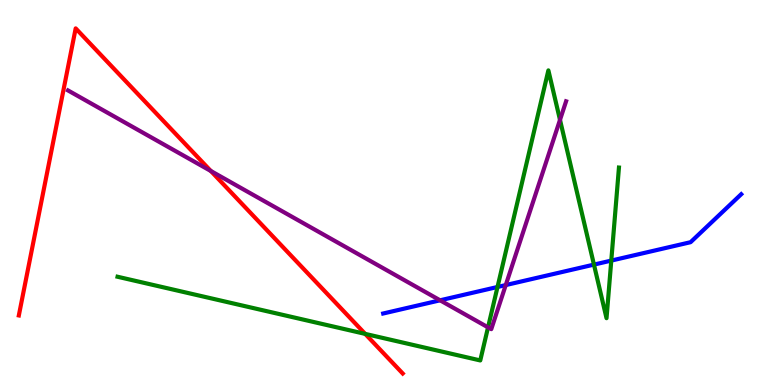[{'lines': ['blue', 'red'], 'intersections': []}, {'lines': ['green', 'red'], 'intersections': [{'x': 4.71, 'y': 1.33}]}, {'lines': ['purple', 'red'], 'intersections': [{'x': 2.72, 'y': 5.56}]}, {'lines': ['blue', 'green'], 'intersections': [{'x': 6.42, 'y': 2.55}, {'x': 7.66, 'y': 3.13}, {'x': 7.89, 'y': 3.23}]}, {'lines': ['blue', 'purple'], 'intersections': [{'x': 5.68, 'y': 2.2}, {'x': 6.53, 'y': 2.6}]}, {'lines': ['green', 'purple'], 'intersections': [{'x': 6.3, 'y': 1.5}, {'x': 7.23, 'y': 6.89}]}]